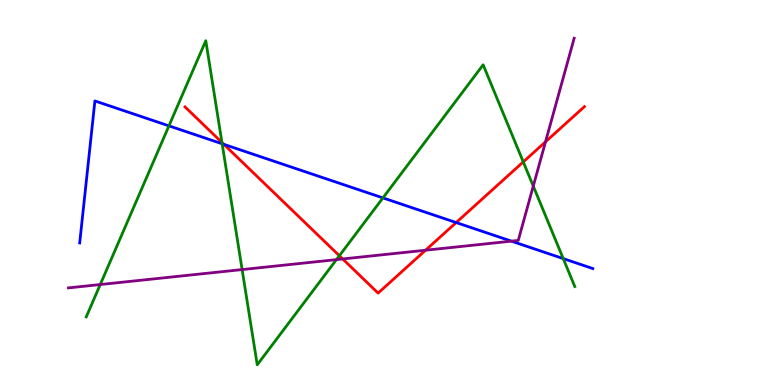[{'lines': ['blue', 'red'], 'intersections': [{'x': 2.89, 'y': 6.25}, {'x': 5.89, 'y': 4.22}]}, {'lines': ['green', 'red'], 'intersections': [{'x': 2.86, 'y': 6.3}, {'x': 4.38, 'y': 3.36}, {'x': 6.75, 'y': 5.79}]}, {'lines': ['purple', 'red'], 'intersections': [{'x': 4.42, 'y': 3.27}, {'x': 5.49, 'y': 3.5}, {'x': 7.04, 'y': 6.32}]}, {'lines': ['blue', 'green'], 'intersections': [{'x': 2.18, 'y': 6.73}, {'x': 2.87, 'y': 6.27}, {'x': 4.94, 'y': 4.86}, {'x': 7.27, 'y': 3.28}]}, {'lines': ['blue', 'purple'], 'intersections': [{'x': 6.6, 'y': 3.74}]}, {'lines': ['green', 'purple'], 'intersections': [{'x': 1.29, 'y': 2.61}, {'x': 3.12, 'y': 3.0}, {'x': 4.34, 'y': 3.26}, {'x': 6.88, 'y': 5.17}]}]